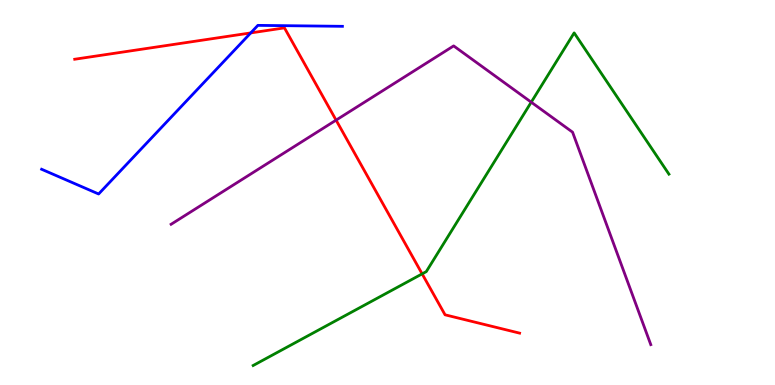[{'lines': ['blue', 'red'], 'intersections': [{'x': 3.24, 'y': 9.15}]}, {'lines': ['green', 'red'], 'intersections': [{'x': 5.45, 'y': 2.89}]}, {'lines': ['purple', 'red'], 'intersections': [{'x': 4.34, 'y': 6.88}]}, {'lines': ['blue', 'green'], 'intersections': []}, {'lines': ['blue', 'purple'], 'intersections': []}, {'lines': ['green', 'purple'], 'intersections': [{'x': 6.85, 'y': 7.35}]}]